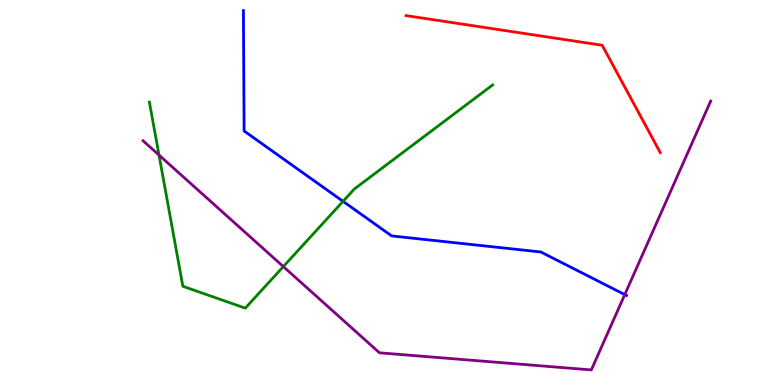[{'lines': ['blue', 'red'], 'intersections': []}, {'lines': ['green', 'red'], 'intersections': []}, {'lines': ['purple', 'red'], 'intersections': []}, {'lines': ['blue', 'green'], 'intersections': [{'x': 4.43, 'y': 4.77}]}, {'lines': ['blue', 'purple'], 'intersections': [{'x': 8.06, 'y': 2.35}]}, {'lines': ['green', 'purple'], 'intersections': [{'x': 2.05, 'y': 5.97}, {'x': 3.66, 'y': 3.08}]}]